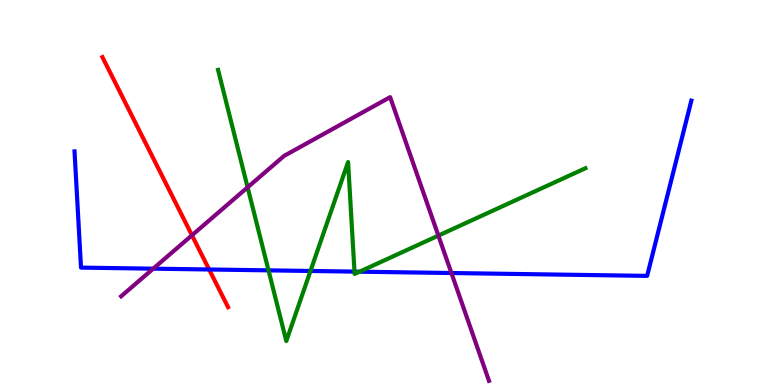[{'lines': ['blue', 'red'], 'intersections': [{'x': 2.7, 'y': 3.0}]}, {'lines': ['green', 'red'], 'intersections': []}, {'lines': ['purple', 'red'], 'intersections': [{'x': 2.48, 'y': 3.89}]}, {'lines': ['blue', 'green'], 'intersections': [{'x': 3.46, 'y': 2.98}, {'x': 4.01, 'y': 2.96}, {'x': 4.57, 'y': 2.95}, {'x': 4.64, 'y': 2.94}]}, {'lines': ['blue', 'purple'], 'intersections': [{'x': 1.98, 'y': 3.02}, {'x': 5.82, 'y': 2.91}]}, {'lines': ['green', 'purple'], 'intersections': [{'x': 3.2, 'y': 5.13}, {'x': 5.66, 'y': 3.88}]}]